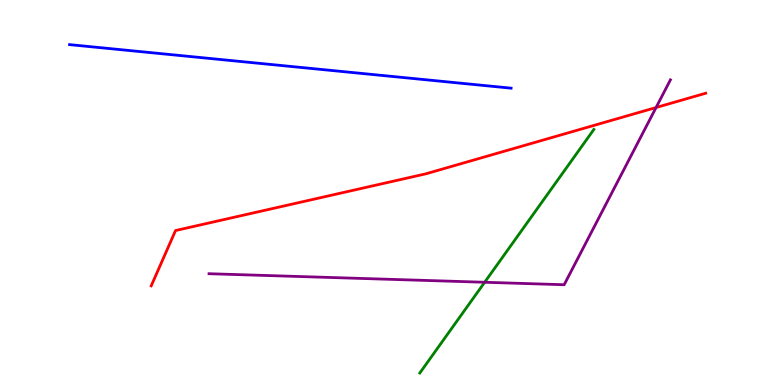[{'lines': ['blue', 'red'], 'intersections': []}, {'lines': ['green', 'red'], 'intersections': []}, {'lines': ['purple', 'red'], 'intersections': [{'x': 8.47, 'y': 7.21}]}, {'lines': ['blue', 'green'], 'intersections': []}, {'lines': ['blue', 'purple'], 'intersections': []}, {'lines': ['green', 'purple'], 'intersections': [{'x': 6.25, 'y': 2.67}]}]